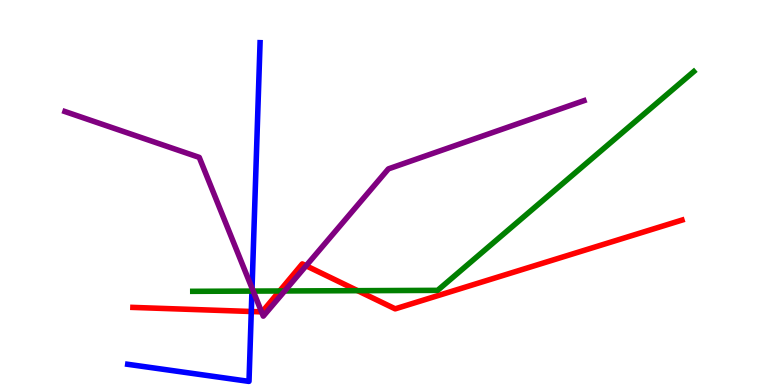[{'lines': ['blue', 'red'], 'intersections': [{'x': 3.24, 'y': 1.91}]}, {'lines': ['green', 'red'], 'intersections': [{'x': 3.61, 'y': 2.44}, {'x': 4.61, 'y': 2.45}]}, {'lines': ['purple', 'red'], 'intersections': [{'x': 3.37, 'y': 1.9}, {'x': 3.95, 'y': 3.1}]}, {'lines': ['blue', 'green'], 'intersections': [{'x': 3.25, 'y': 2.44}]}, {'lines': ['blue', 'purple'], 'intersections': [{'x': 3.25, 'y': 2.51}]}, {'lines': ['green', 'purple'], 'intersections': [{'x': 3.27, 'y': 2.44}, {'x': 3.67, 'y': 2.44}]}]